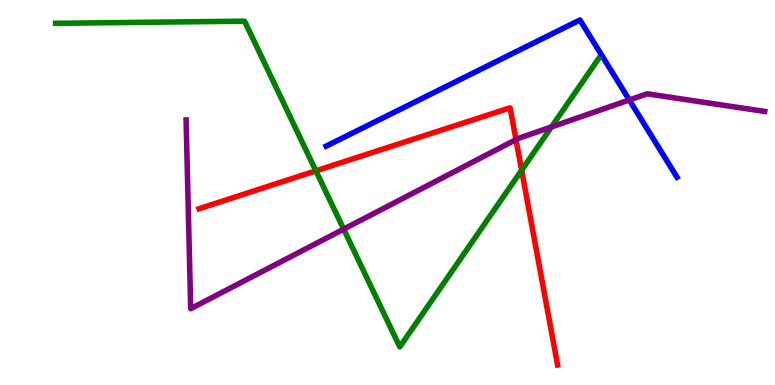[{'lines': ['blue', 'red'], 'intersections': []}, {'lines': ['green', 'red'], 'intersections': [{'x': 4.08, 'y': 5.56}, {'x': 6.73, 'y': 5.58}]}, {'lines': ['purple', 'red'], 'intersections': [{'x': 6.66, 'y': 6.37}]}, {'lines': ['blue', 'green'], 'intersections': []}, {'lines': ['blue', 'purple'], 'intersections': [{'x': 8.12, 'y': 7.4}]}, {'lines': ['green', 'purple'], 'intersections': [{'x': 4.43, 'y': 4.05}, {'x': 7.12, 'y': 6.7}]}]